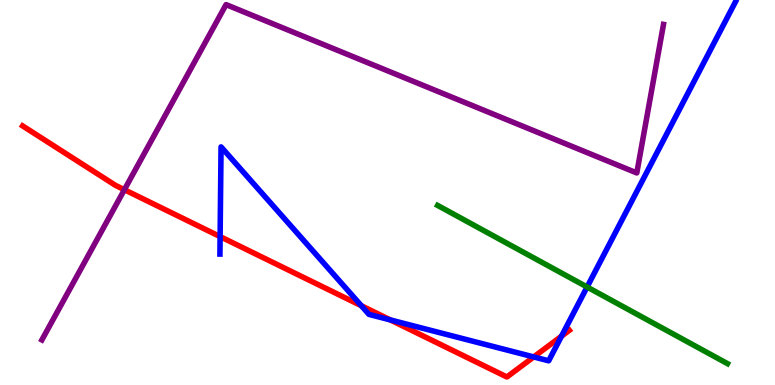[{'lines': ['blue', 'red'], 'intersections': [{'x': 2.84, 'y': 3.85}, {'x': 4.66, 'y': 2.06}, {'x': 5.04, 'y': 1.69}, {'x': 6.89, 'y': 0.729}, {'x': 7.25, 'y': 1.27}]}, {'lines': ['green', 'red'], 'intersections': []}, {'lines': ['purple', 'red'], 'intersections': [{'x': 1.6, 'y': 5.07}]}, {'lines': ['blue', 'green'], 'intersections': [{'x': 7.58, 'y': 2.55}]}, {'lines': ['blue', 'purple'], 'intersections': []}, {'lines': ['green', 'purple'], 'intersections': []}]